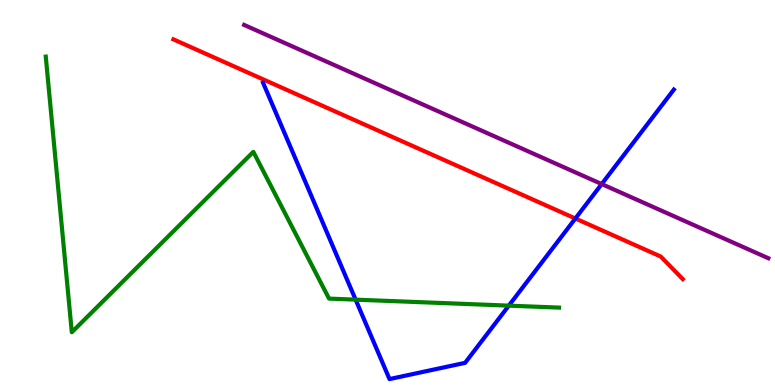[{'lines': ['blue', 'red'], 'intersections': [{'x': 7.42, 'y': 4.32}]}, {'lines': ['green', 'red'], 'intersections': []}, {'lines': ['purple', 'red'], 'intersections': []}, {'lines': ['blue', 'green'], 'intersections': [{'x': 4.59, 'y': 2.22}, {'x': 6.57, 'y': 2.06}]}, {'lines': ['blue', 'purple'], 'intersections': [{'x': 7.76, 'y': 5.22}]}, {'lines': ['green', 'purple'], 'intersections': []}]